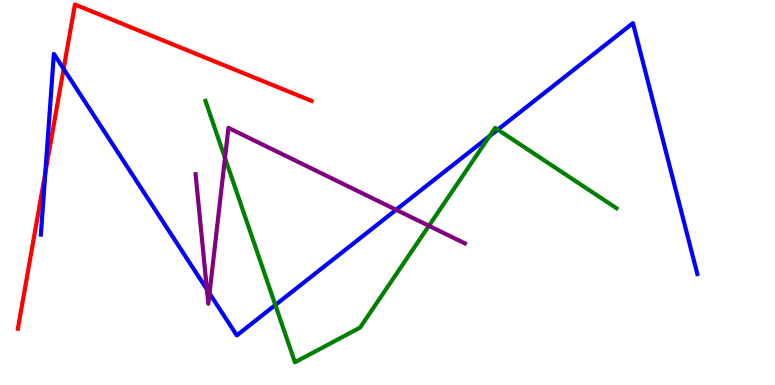[{'lines': ['blue', 'red'], 'intersections': [{'x': 0.585, 'y': 5.51}, {'x': 0.821, 'y': 8.21}]}, {'lines': ['green', 'red'], 'intersections': []}, {'lines': ['purple', 'red'], 'intersections': []}, {'lines': ['blue', 'green'], 'intersections': [{'x': 3.55, 'y': 2.08}, {'x': 6.32, 'y': 6.46}, {'x': 6.42, 'y': 6.63}]}, {'lines': ['blue', 'purple'], 'intersections': [{'x': 2.67, 'y': 2.48}, {'x': 2.7, 'y': 2.38}, {'x': 5.11, 'y': 4.55}]}, {'lines': ['green', 'purple'], 'intersections': [{'x': 2.9, 'y': 5.9}, {'x': 5.53, 'y': 4.13}]}]